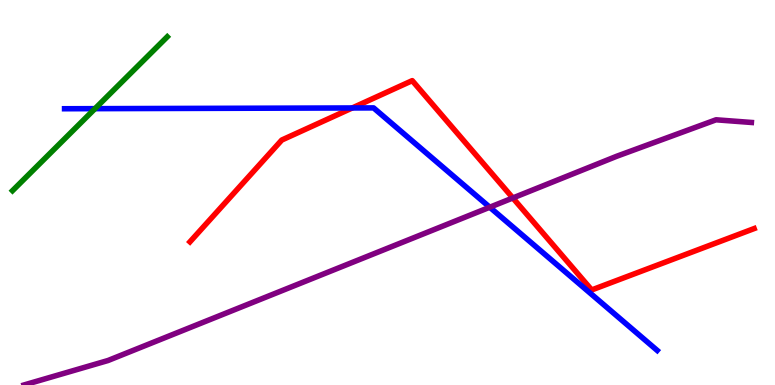[{'lines': ['blue', 'red'], 'intersections': [{'x': 4.55, 'y': 7.2}]}, {'lines': ['green', 'red'], 'intersections': []}, {'lines': ['purple', 'red'], 'intersections': [{'x': 6.62, 'y': 4.86}]}, {'lines': ['blue', 'green'], 'intersections': [{'x': 1.23, 'y': 7.18}]}, {'lines': ['blue', 'purple'], 'intersections': [{'x': 6.32, 'y': 4.62}]}, {'lines': ['green', 'purple'], 'intersections': []}]